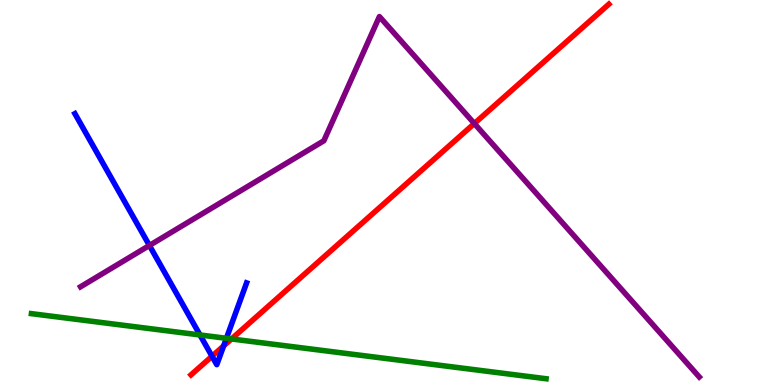[{'lines': ['blue', 'red'], 'intersections': [{'x': 2.74, 'y': 0.747}, {'x': 2.89, 'y': 1.01}]}, {'lines': ['green', 'red'], 'intersections': [{'x': 2.99, 'y': 1.2}]}, {'lines': ['purple', 'red'], 'intersections': [{'x': 6.12, 'y': 6.79}]}, {'lines': ['blue', 'green'], 'intersections': [{'x': 2.58, 'y': 1.3}, {'x': 2.92, 'y': 1.21}]}, {'lines': ['blue', 'purple'], 'intersections': [{'x': 1.93, 'y': 3.62}]}, {'lines': ['green', 'purple'], 'intersections': []}]